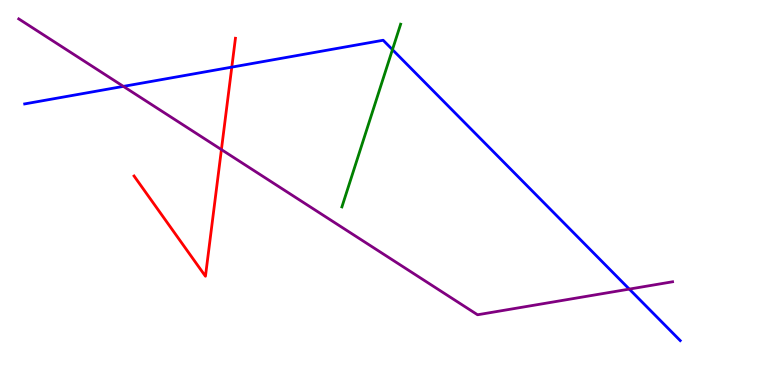[{'lines': ['blue', 'red'], 'intersections': [{'x': 2.99, 'y': 8.26}]}, {'lines': ['green', 'red'], 'intersections': []}, {'lines': ['purple', 'red'], 'intersections': [{'x': 2.86, 'y': 6.11}]}, {'lines': ['blue', 'green'], 'intersections': [{'x': 5.06, 'y': 8.71}]}, {'lines': ['blue', 'purple'], 'intersections': [{'x': 1.59, 'y': 7.76}, {'x': 8.12, 'y': 2.49}]}, {'lines': ['green', 'purple'], 'intersections': []}]